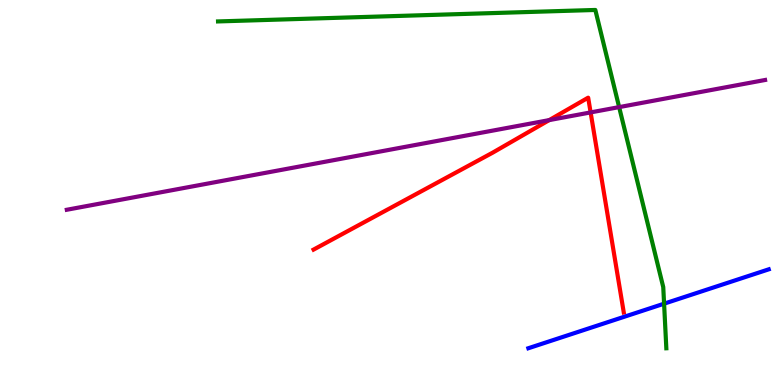[{'lines': ['blue', 'red'], 'intersections': []}, {'lines': ['green', 'red'], 'intersections': []}, {'lines': ['purple', 'red'], 'intersections': [{'x': 7.09, 'y': 6.88}, {'x': 7.62, 'y': 7.08}]}, {'lines': ['blue', 'green'], 'intersections': [{'x': 8.57, 'y': 2.11}]}, {'lines': ['blue', 'purple'], 'intersections': []}, {'lines': ['green', 'purple'], 'intersections': [{'x': 7.99, 'y': 7.22}]}]